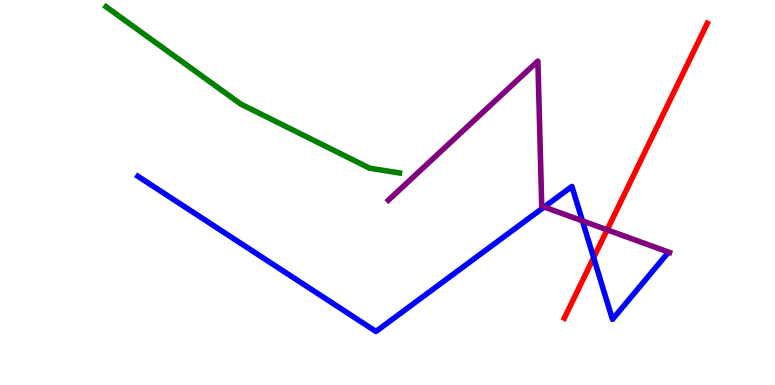[{'lines': ['blue', 'red'], 'intersections': [{'x': 7.66, 'y': 3.31}]}, {'lines': ['green', 'red'], 'intersections': []}, {'lines': ['purple', 'red'], 'intersections': [{'x': 7.83, 'y': 4.03}]}, {'lines': ['blue', 'green'], 'intersections': []}, {'lines': ['blue', 'purple'], 'intersections': [{'x': 7.02, 'y': 4.62}, {'x': 7.52, 'y': 4.26}]}, {'lines': ['green', 'purple'], 'intersections': []}]